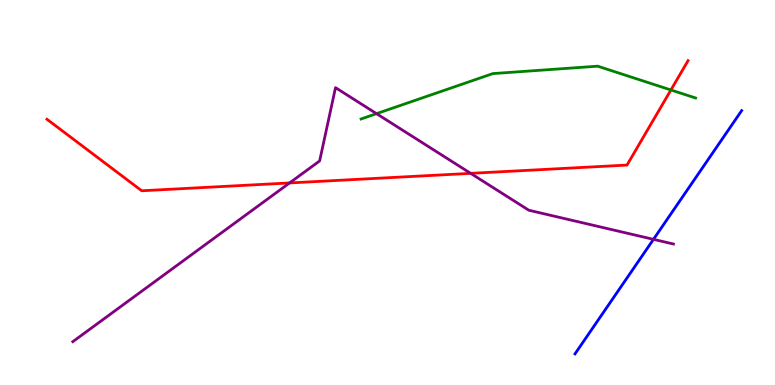[{'lines': ['blue', 'red'], 'intersections': []}, {'lines': ['green', 'red'], 'intersections': [{'x': 8.66, 'y': 7.66}]}, {'lines': ['purple', 'red'], 'intersections': [{'x': 3.74, 'y': 5.25}, {'x': 6.07, 'y': 5.5}]}, {'lines': ['blue', 'green'], 'intersections': []}, {'lines': ['blue', 'purple'], 'intersections': [{'x': 8.43, 'y': 3.78}]}, {'lines': ['green', 'purple'], 'intersections': [{'x': 4.86, 'y': 7.05}]}]